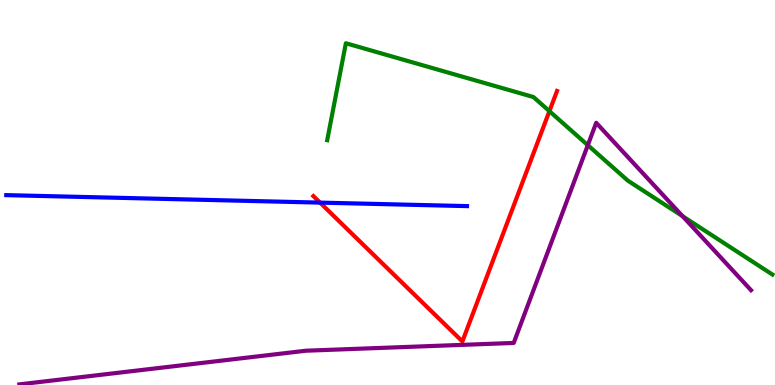[{'lines': ['blue', 'red'], 'intersections': [{'x': 4.13, 'y': 4.74}]}, {'lines': ['green', 'red'], 'intersections': [{'x': 7.09, 'y': 7.11}]}, {'lines': ['purple', 'red'], 'intersections': []}, {'lines': ['blue', 'green'], 'intersections': []}, {'lines': ['blue', 'purple'], 'intersections': []}, {'lines': ['green', 'purple'], 'intersections': [{'x': 7.58, 'y': 6.23}, {'x': 8.81, 'y': 4.38}]}]